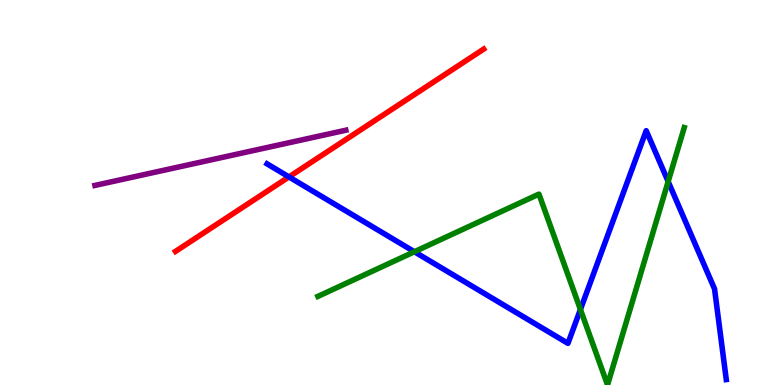[{'lines': ['blue', 'red'], 'intersections': [{'x': 3.73, 'y': 5.4}]}, {'lines': ['green', 'red'], 'intersections': []}, {'lines': ['purple', 'red'], 'intersections': []}, {'lines': ['blue', 'green'], 'intersections': [{'x': 5.35, 'y': 3.46}, {'x': 7.49, 'y': 1.96}, {'x': 8.62, 'y': 5.28}]}, {'lines': ['blue', 'purple'], 'intersections': []}, {'lines': ['green', 'purple'], 'intersections': []}]